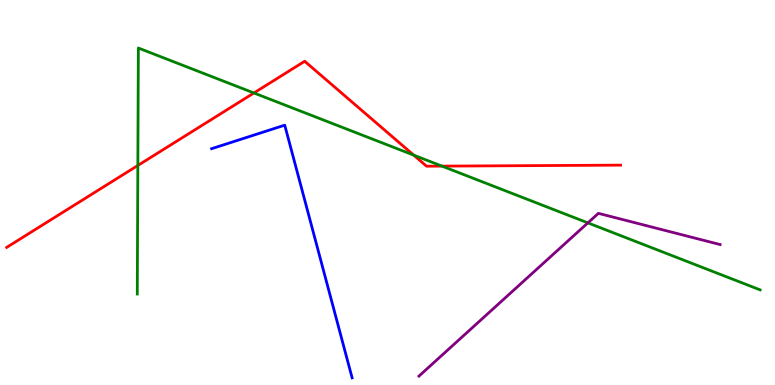[{'lines': ['blue', 'red'], 'intersections': []}, {'lines': ['green', 'red'], 'intersections': [{'x': 1.78, 'y': 5.7}, {'x': 3.28, 'y': 7.59}, {'x': 5.34, 'y': 5.97}, {'x': 5.7, 'y': 5.69}]}, {'lines': ['purple', 'red'], 'intersections': []}, {'lines': ['blue', 'green'], 'intersections': []}, {'lines': ['blue', 'purple'], 'intersections': []}, {'lines': ['green', 'purple'], 'intersections': [{'x': 7.59, 'y': 4.21}]}]